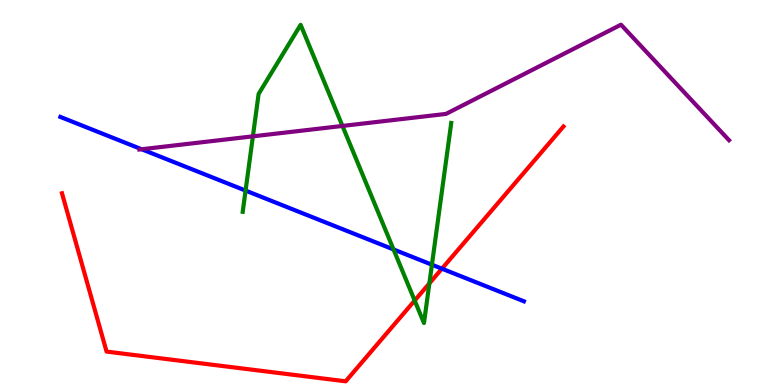[{'lines': ['blue', 'red'], 'intersections': [{'x': 5.7, 'y': 3.02}]}, {'lines': ['green', 'red'], 'intersections': [{'x': 5.35, 'y': 2.19}, {'x': 5.54, 'y': 2.64}]}, {'lines': ['purple', 'red'], 'intersections': []}, {'lines': ['blue', 'green'], 'intersections': [{'x': 3.17, 'y': 5.05}, {'x': 5.08, 'y': 3.52}, {'x': 5.57, 'y': 3.12}]}, {'lines': ['blue', 'purple'], 'intersections': [{'x': 1.83, 'y': 6.12}]}, {'lines': ['green', 'purple'], 'intersections': [{'x': 3.26, 'y': 6.46}, {'x': 4.42, 'y': 6.73}]}]